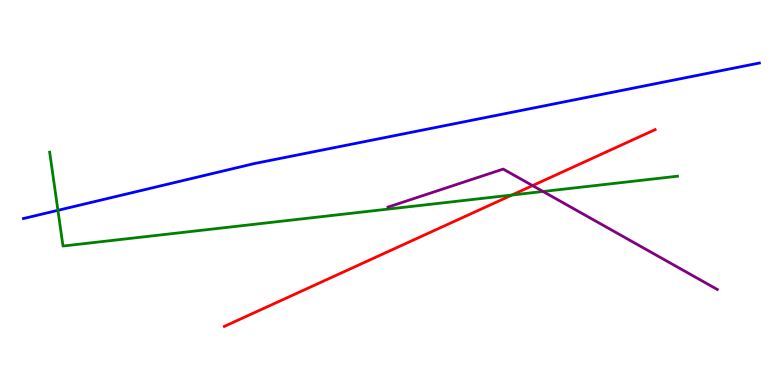[{'lines': ['blue', 'red'], 'intersections': []}, {'lines': ['green', 'red'], 'intersections': [{'x': 6.61, 'y': 4.93}]}, {'lines': ['purple', 'red'], 'intersections': [{'x': 6.87, 'y': 5.18}]}, {'lines': ['blue', 'green'], 'intersections': [{'x': 0.747, 'y': 4.54}]}, {'lines': ['blue', 'purple'], 'intersections': []}, {'lines': ['green', 'purple'], 'intersections': [{'x': 7.01, 'y': 5.03}]}]